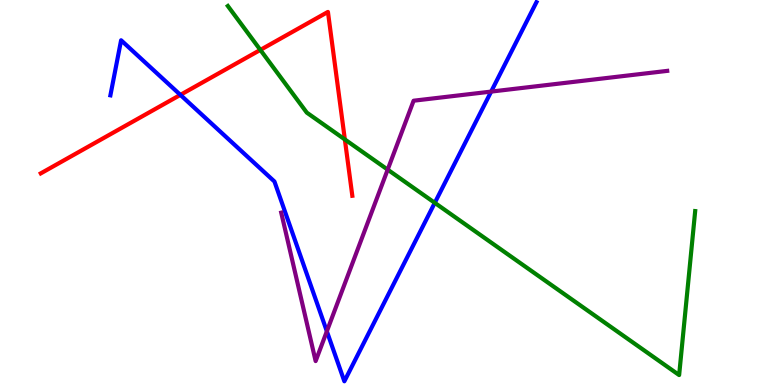[{'lines': ['blue', 'red'], 'intersections': [{'x': 2.33, 'y': 7.54}]}, {'lines': ['green', 'red'], 'intersections': [{'x': 3.36, 'y': 8.7}, {'x': 4.45, 'y': 6.38}]}, {'lines': ['purple', 'red'], 'intersections': []}, {'lines': ['blue', 'green'], 'intersections': [{'x': 5.61, 'y': 4.73}]}, {'lines': ['blue', 'purple'], 'intersections': [{'x': 4.22, 'y': 1.4}, {'x': 6.34, 'y': 7.62}]}, {'lines': ['green', 'purple'], 'intersections': [{'x': 5.0, 'y': 5.59}]}]